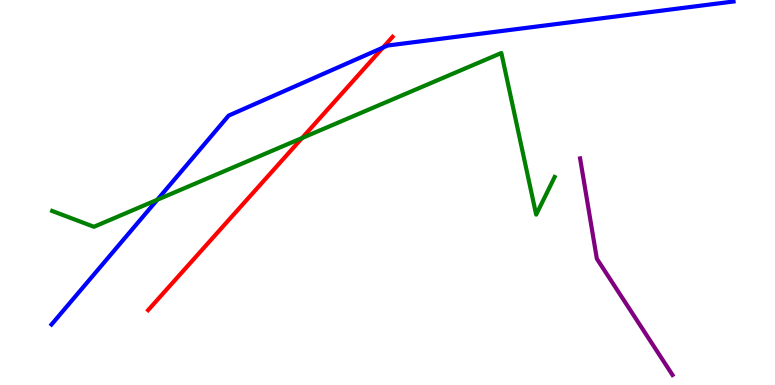[{'lines': ['blue', 'red'], 'intersections': [{'x': 4.94, 'y': 8.76}]}, {'lines': ['green', 'red'], 'intersections': [{'x': 3.9, 'y': 6.42}]}, {'lines': ['purple', 'red'], 'intersections': []}, {'lines': ['blue', 'green'], 'intersections': [{'x': 2.03, 'y': 4.81}]}, {'lines': ['blue', 'purple'], 'intersections': []}, {'lines': ['green', 'purple'], 'intersections': []}]